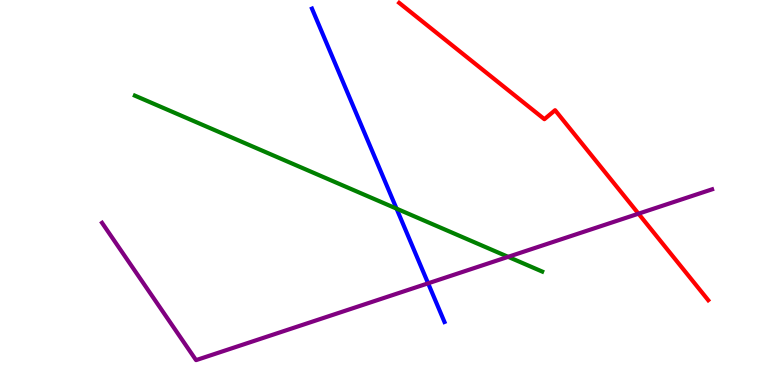[{'lines': ['blue', 'red'], 'intersections': []}, {'lines': ['green', 'red'], 'intersections': []}, {'lines': ['purple', 'red'], 'intersections': [{'x': 8.24, 'y': 4.45}]}, {'lines': ['blue', 'green'], 'intersections': [{'x': 5.12, 'y': 4.58}]}, {'lines': ['blue', 'purple'], 'intersections': [{'x': 5.52, 'y': 2.64}]}, {'lines': ['green', 'purple'], 'intersections': [{'x': 6.56, 'y': 3.33}]}]